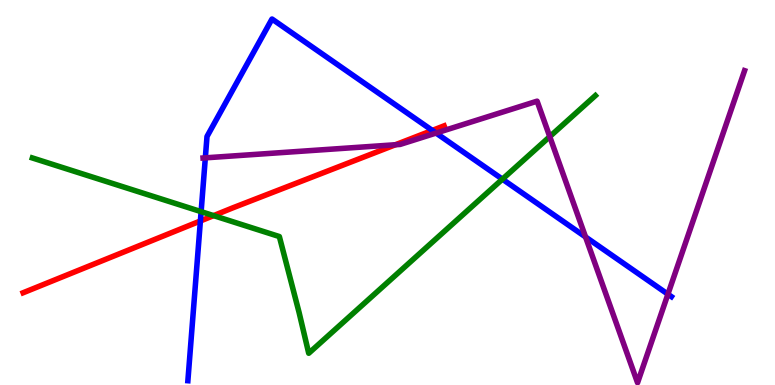[{'lines': ['blue', 'red'], 'intersections': [{'x': 2.59, 'y': 4.26}, {'x': 5.58, 'y': 6.61}]}, {'lines': ['green', 'red'], 'intersections': [{'x': 2.76, 'y': 4.4}]}, {'lines': ['purple', 'red'], 'intersections': [{'x': 5.1, 'y': 6.24}]}, {'lines': ['blue', 'green'], 'intersections': [{'x': 2.6, 'y': 4.5}, {'x': 6.48, 'y': 5.35}]}, {'lines': ['blue', 'purple'], 'intersections': [{'x': 2.65, 'y': 5.9}, {'x': 5.63, 'y': 6.54}, {'x': 7.56, 'y': 3.85}, {'x': 8.62, 'y': 2.36}]}, {'lines': ['green', 'purple'], 'intersections': [{'x': 7.09, 'y': 6.45}]}]